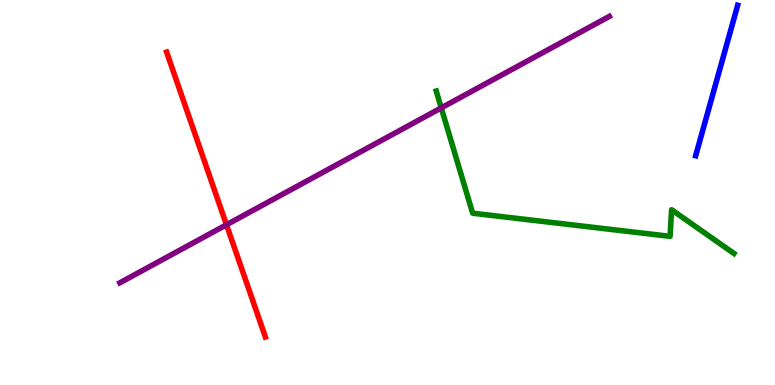[{'lines': ['blue', 'red'], 'intersections': []}, {'lines': ['green', 'red'], 'intersections': []}, {'lines': ['purple', 'red'], 'intersections': [{'x': 2.92, 'y': 4.16}]}, {'lines': ['blue', 'green'], 'intersections': []}, {'lines': ['blue', 'purple'], 'intersections': []}, {'lines': ['green', 'purple'], 'intersections': [{'x': 5.69, 'y': 7.2}]}]